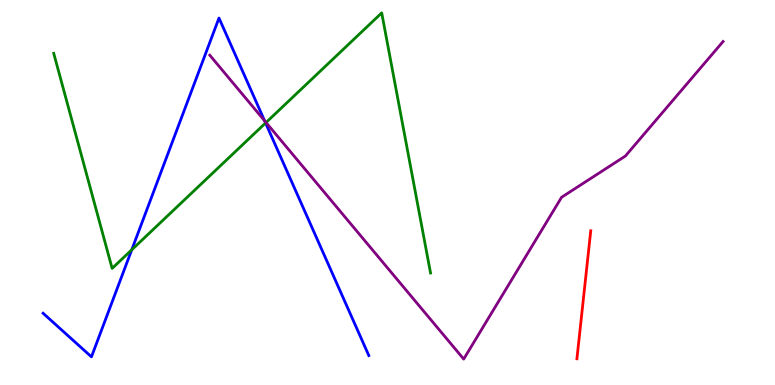[{'lines': ['blue', 'red'], 'intersections': []}, {'lines': ['green', 'red'], 'intersections': []}, {'lines': ['purple', 'red'], 'intersections': []}, {'lines': ['blue', 'green'], 'intersections': [{'x': 1.7, 'y': 3.51}, {'x': 3.43, 'y': 6.81}]}, {'lines': ['blue', 'purple'], 'intersections': [{'x': 3.41, 'y': 6.86}]}, {'lines': ['green', 'purple'], 'intersections': [{'x': 3.43, 'y': 6.82}]}]